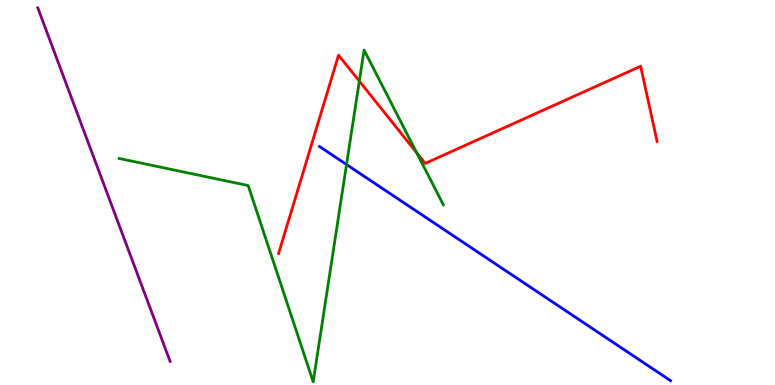[{'lines': ['blue', 'red'], 'intersections': []}, {'lines': ['green', 'red'], 'intersections': [{'x': 4.64, 'y': 7.89}, {'x': 5.38, 'y': 6.03}]}, {'lines': ['purple', 'red'], 'intersections': []}, {'lines': ['blue', 'green'], 'intersections': [{'x': 4.47, 'y': 5.73}]}, {'lines': ['blue', 'purple'], 'intersections': []}, {'lines': ['green', 'purple'], 'intersections': []}]